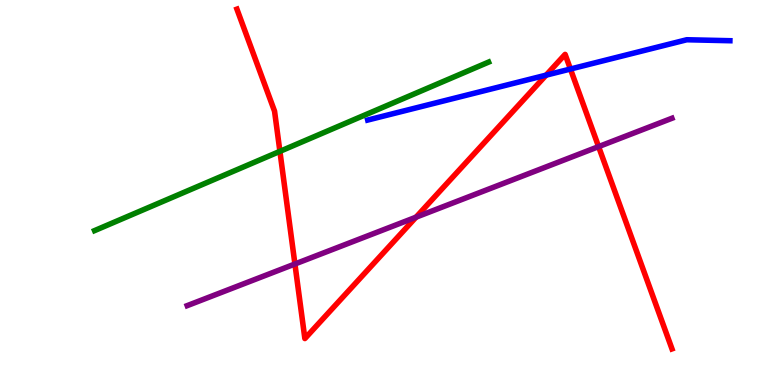[{'lines': ['blue', 'red'], 'intersections': [{'x': 7.05, 'y': 8.05}, {'x': 7.36, 'y': 8.21}]}, {'lines': ['green', 'red'], 'intersections': [{'x': 3.61, 'y': 6.07}]}, {'lines': ['purple', 'red'], 'intersections': [{'x': 3.81, 'y': 3.14}, {'x': 5.37, 'y': 4.36}, {'x': 7.72, 'y': 6.19}]}, {'lines': ['blue', 'green'], 'intersections': []}, {'lines': ['blue', 'purple'], 'intersections': []}, {'lines': ['green', 'purple'], 'intersections': []}]